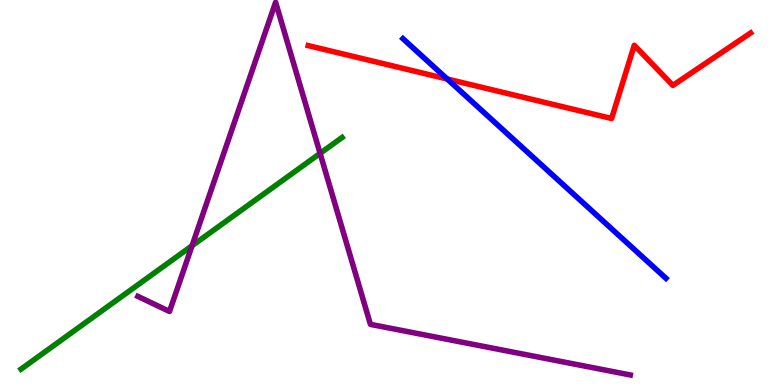[{'lines': ['blue', 'red'], 'intersections': [{'x': 5.77, 'y': 7.95}]}, {'lines': ['green', 'red'], 'intersections': []}, {'lines': ['purple', 'red'], 'intersections': []}, {'lines': ['blue', 'green'], 'intersections': []}, {'lines': ['blue', 'purple'], 'intersections': []}, {'lines': ['green', 'purple'], 'intersections': [{'x': 2.48, 'y': 3.62}, {'x': 4.13, 'y': 6.02}]}]